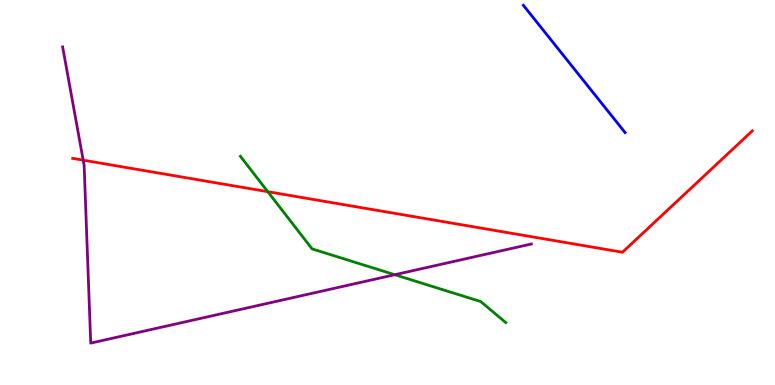[{'lines': ['blue', 'red'], 'intersections': []}, {'lines': ['green', 'red'], 'intersections': [{'x': 3.46, 'y': 5.02}]}, {'lines': ['purple', 'red'], 'intersections': [{'x': 1.07, 'y': 5.84}]}, {'lines': ['blue', 'green'], 'intersections': []}, {'lines': ['blue', 'purple'], 'intersections': []}, {'lines': ['green', 'purple'], 'intersections': [{'x': 5.09, 'y': 2.86}]}]